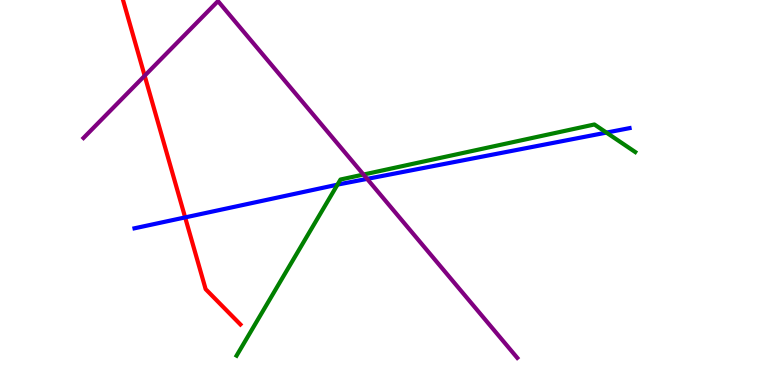[{'lines': ['blue', 'red'], 'intersections': [{'x': 2.39, 'y': 4.35}]}, {'lines': ['green', 'red'], 'intersections': []}, {'lines': ['purple', 'red'], 'intersections': [{'x': 1.87, 'y': 8.03}]}, {'lines': ['blue', 'green'], 'intersections': [{'x': 4.35, 'y': 5.2}, {'x': 7.82, 'y': 6.56}]}, {'lines': ['blue', 'purple'], 'intersections': [{'x': 4.74, 'y': 5.35}]}, {'lines': ['green', 'purple'], 'intersections': [{'x': 4.69, 'y': 5.47}]}]